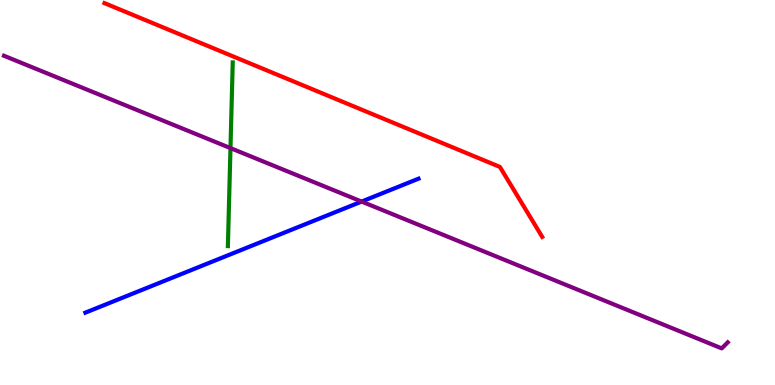[{'lines': ['blue', 'red'], 'intersections': []}, {'lines': ['green', 'red'], 'intersections': []}, {'lines': ['purple', 'red'], 'intersections': []}, {'lines': ['blue', 'green'], 'intersections': []}, {'lines': ['blue', 'purple'], 'intersections': [{'x': 4.67, 'y': 4.76}]}, {'lines': ['green', 'purple'], 'intersections': [{'x': 2.97, 'y': 6.15}]}]